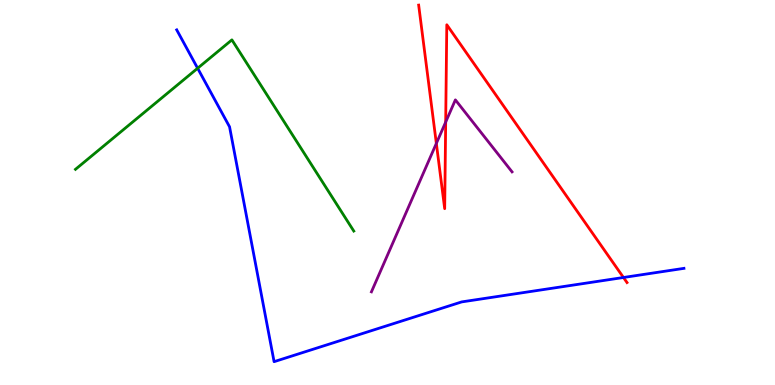[{'lines': ['blue', 'red'], 'intersections': [{'x': 8.04, 'y': 2.79}]}, {'lines': ['green', 'red'], 'intersections': []}, {'lines': ['purple', 'red'], 'intersections': [{'x': 5.63, 'y': 6.28}, {'x': 5.75, 'y': 6.83}]}, {'lines': ['blue', 'green'], 'intersections': [{'x': 2.55, 'y': 8.23}]}, {'lines': ['blue', 'purple'], 'intersections': []}, {'lines': ['green', 'purple'], 'intersections': []}]